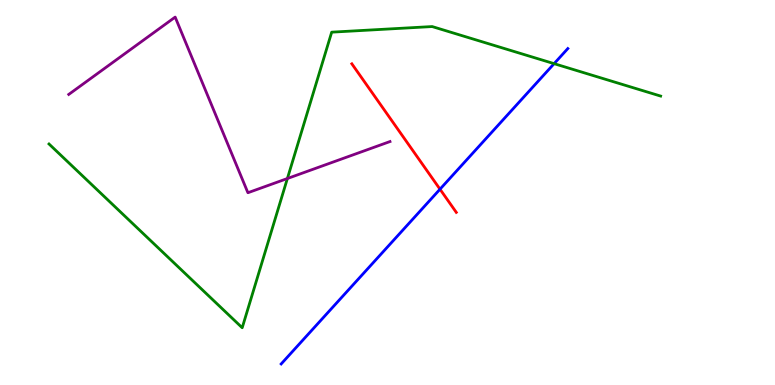[{'lines': ['blue', 'red'], 'intersections': [{'x': 5.68, 'y': 5.09}]}, {'lines': ['green', 'red'], 'intersections': []}, {'lines': ['purple', 'red'], 'intersections': []}, {'lines': ['blue', 'green'], 'intersections': [{'x': 7.15, 'y': 8.35}]}, {'lines': ['blue', 'purple'], 'intersections': []}, {'lines': ['green', 'purple'], 'intersections': [{'x': 3.71, 'y': 5.36}]}]